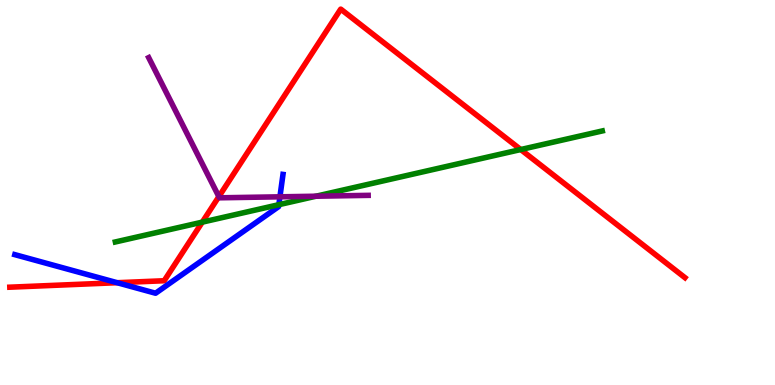[{'lines': ['blue', 'red'], 'intersections': [{'x': 1.51, 'y': 2.66}]}, {'lines': ['green', 'red'], 'intersections': [{'x': 2.61, 'y': 4.23}, {'x': 6.72, 'y': 6.12}]}, {'lines': ['purple', 'red'], 'intersections': [{'x': 2.82, 'y': 4.89}]}, {'lines': ['blue', 'green'], 'intersections': [{'x': 3.6, 'y': 4.68}]}, {'lines': ['blue', 'purple'], 'intersections': [{'x': 3.61, 'y': 4.89}]}, {'lines': ['green', 'purple'], 'intersections': [{'x': 4.08, 'y': 4.9}]}]